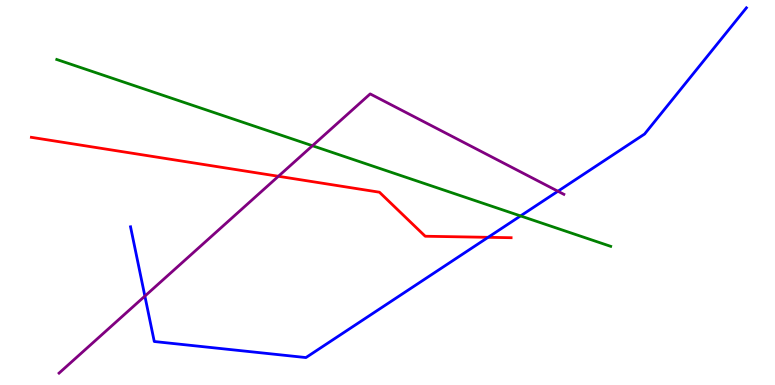[{'lines': ['blue', 'red'], 'intersections': [{'x': 6.3, 'y': 3.84}]}, {'lines': ['green', 'red'], 'intersections': []}, {'lines': ['purple', 'red'], 'intersections': [{'x': 3.59, 'y': 5.42}]}, {'lines': ['blue', 'green'], 'intersections': [{'x': 6.72, 'y': 4.39}]}, {'lines': ['blue', 'purple'], 'intersections': [{'x': 1.87, 'y': 2.31}, {'x': 7.2, 'y': 5.03}]}, {'lines': ['green', 'purple'], 'intersections': [{'x': 4.03, 'y': 6.21}]}]